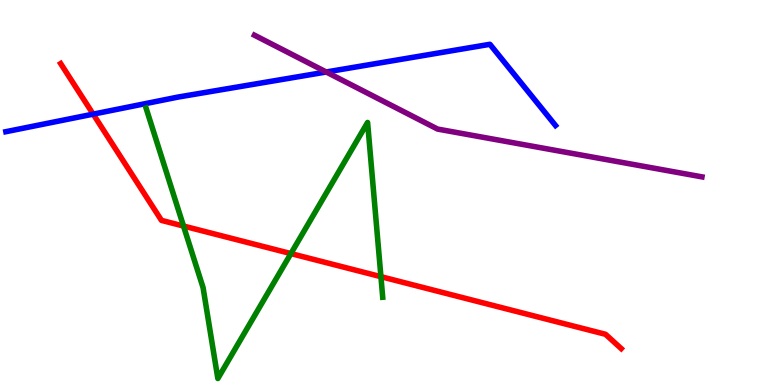[{'lines': ['blue', 'red'], 'intersections': [{'x': 1.2, 'y': 7.04}]}, {'lines': ['green', 'red'], 'intersections': [{'x': 2.37, 'y': 4.13}, {'x': 3.75, 'y': 3.41}, {'x': 4.92, 'y': 2.81}]}, {'lines': ['purple', 'red'], 'intersections': []}, {'lines': ['blue', 'green'], 'intersections': []}, {'lines': ['blue', 'purple'], 'intersections': [{'x': 4.21, 'y': 8.13}]}, {'lines': ['green', 'purple'], 'intersections': []}]